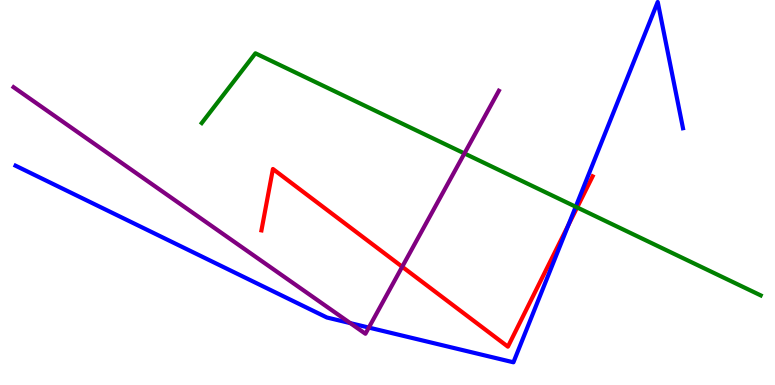[{'lines': ['blue', 'red'], 'intersections': [{'x': 7.33, 'y': 4.15}]}, {'lines': ['green', 'red'], 'intersections': [{'x': 7.45, 'y': 4.61}]}, {'lines': ['purple', 'red'], 'intersections': [{'x': 5.19, 'y': 3.07}]}, {'lines': ['blue', 'green'], 'intersections': [{'x': 7.43, 'y': 4.63}]}, {'lines': ['blue', 'purple'], 'intersections': [{'x': 4.52, 'y': 1.61}, {'x': 4.76, 'y': 1.49}]}, {'lines': ['green', 'purple'], 'intersections': [{'x': 5.99, 'y': 6.01}]}]